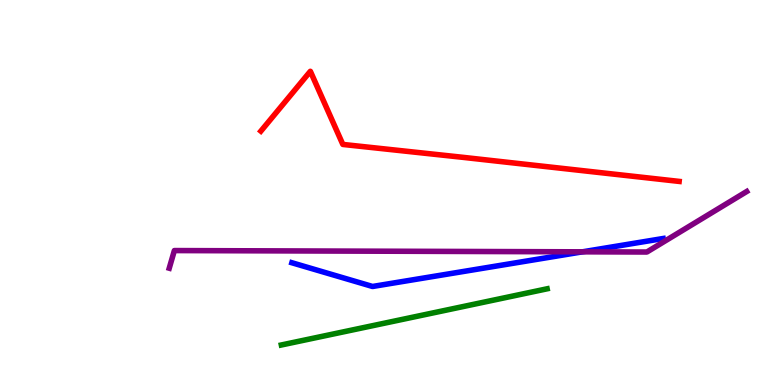[{'lines': ['blue', 'red'], 'intersections': []}, {'lines': ['green', 'red'], 'intersections': []}, {'lines': ['purple', 'red'], 'intersections': []}, {'lines': ['blue', 'green'], 'intersections': []}, {'lines': ['blue', 'purple'], 'intersections': [{'x': 7.52, 'y': 3.46}]}, {'lines': ['green', 'purple'], 'intersections': []}]